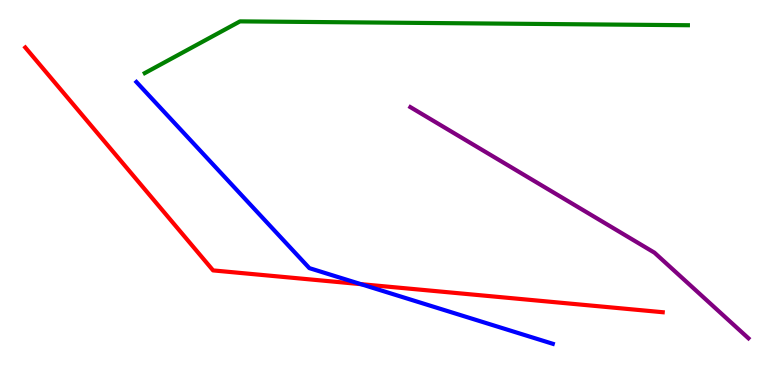[{'lines': ['blue', 'red'], 'intersections': [{'x': 4.66, 'y': 2.62}]}, {'lines': ['green', 'red'], 'intersections': []}, {'lines': ['purple', 'red'], 'intersections': []}, {'lines': ['blue', 'green'], 'intersections': []}, {'lines': ['blue', 'purple'], 'intersections': []}, {'lines': ['green', 'purple'], 'intersections': []}]